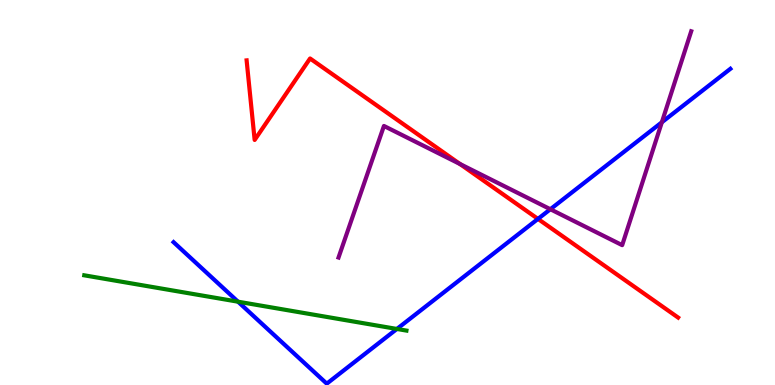[{'lines': ['blue', 'red'], 'intersections': [{'x': 6.94, 'y': 4.31}]}, {'lines': ['green', 'red'], 'intersections': []}, {'lines': ['purple', 'red'], 'intersections': [{'x': 5.94, 'y': 5.74}]}, {'lines': ['blue', 'green'], 'intersections': [{'x': 3.07, 'y': 2.16}, {'x': 5.12, 'y': 1.46}]}, {'lines': ['blue', 'purple'], 'intersections': [{'x': 7.1, 'y': 4.57}, {'x': 8.54, 'y': 6.82}]}, {'lines': ['green', 'purple'], 'intersections': []}]